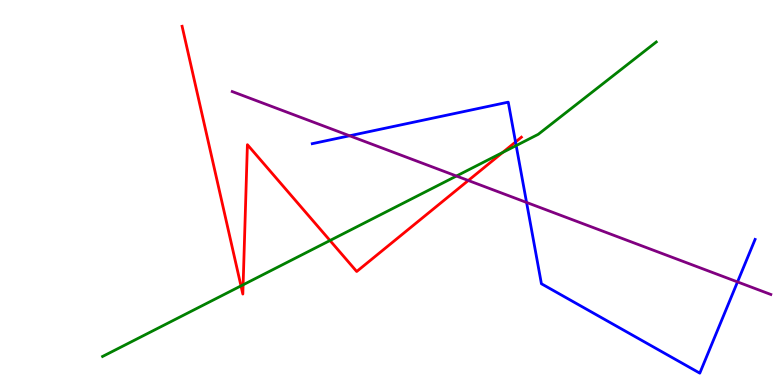[{'lines': ['blue', 'red'], 'intersections': [{'x': 6.65, 'y': 6.31}]}, {'lines': ['green', 'red'], 'intersections': [{'x': 3.11, 'y': 2.57}, {'x': 3.14, 'y': 2.6}, {'x': 4.26, 'y': 3.75}, {'x': 6.49, 'y': 6.04}]}, {'lines': ['purple', 'red'], 'intersections': [{'x': 6.04, 'y': 5.31}]}, {'lines': ['blue', 'green'], 'intersections': [{'x': 6.66, 'y': 6.22}]}, {'lines': ['blue', 'purple'], 'intersections': [{'x': 4.51, 'y': 6.47}, {'x': 6.79, 'y': 4.74}, {'x': 9.52, 'y': 2.68}]}, {'lines': ['green', 'purple'], 'intersections': [{'x': 5.89, 'y': 5.43}]}]